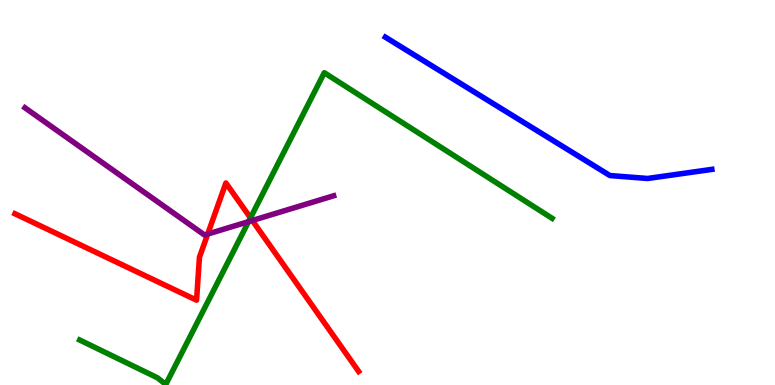[{'lines': ['blue', 'red'], 'intersections': []}, {'lines': ['green', 'red'], 'intersections': [{'x': 3.23, 'y': 4.34}]}, {'lines': ['purple', 'red'], 'intersections': [{'x': 2.68, 'y': 3.92}, {'x': 3.26, 'y': 4.27}]}, {'lines': ['blue', 'green'], 'intersections': []}, {'lines': ['blue', 'purple'], 'intersections': []}, {'lines': ['green', 'purple'], 'intersections': [{'x': 3.21, 'y': 4.24}]}]